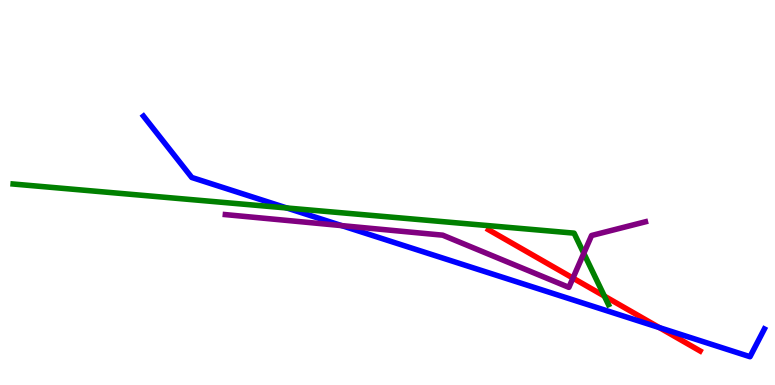[{'lines': ['blue', 'red'], 'intersections': [{'x': 8.51, 'y': 1.49}]}, {'lines': ['green', 'red'], 'intersections': [{'x': 7.8, 'y': 2.31}]}, {'lines': ['purple', 'red'], 'intersections': [{'x': 7.39, 'y': 2.78}]}, {'lines': ['blue', 'green'], 'intersections': [{'x': 3.7, 'y': 4.6}]}, {'lines': ['blue', 'purple'], 'intersections': [{'x': 4.41, 'y': 4.14}]}, {'lines': ['green', 'purple'], 'intersections': [{'x': 7.53, 'y': 3.42}]}]